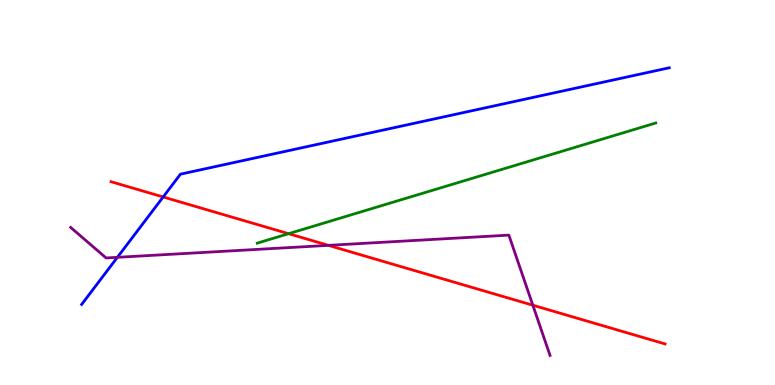[{'lines': ['blue', 'red'], 'intersections': [{'x': 2.11, 'y': 4.88}]}, {'lines': ['green', 'red'], 'intersections': [{'x': 3.72, 'y': 3.93}]}, {'lines': ['purple', 'red'], 'intersections': [{'x': 4.24, 'y': 3.63}, {'x': 6.88, 'y': 2.07}]}, {'lines': ['blue', 'green'], 'intersections': []}, {'lines': ['blue', 'purple'], 'intersections': [{'x': 1.51, 'y': 3.32}]}, {'lines': ['green', 'purple'], 'intersections': []}]